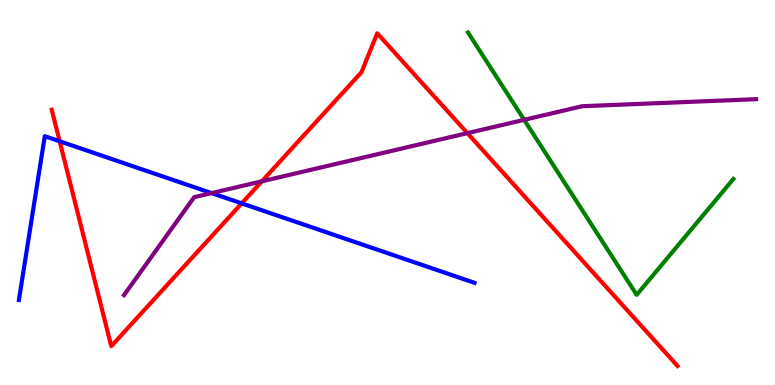[{'lines': ['blue', 'red'], 'intersections': [{'x': 0.77, 'y': 6.33}, {'x': 3.12, 'y': 4.72}]}, {'lines': ['green', 'red'], 'intersections': []}, {'lines': ['purple', 'red'], 'intersections': [{'x': 3.38, 'y': 5.29}, {'x': 6.03, 'y': 6.54}]}, {'lines': ['blue', 'green'], 'intersections': []}, {'lines': ['blue', 'purple'], 'intersections': [{'x': 2.73, 'y': 4.98}]}, {'lines': ['green', 'purple'], 'intersections': [{'x': 6.76, 'y': 6.89}]}]